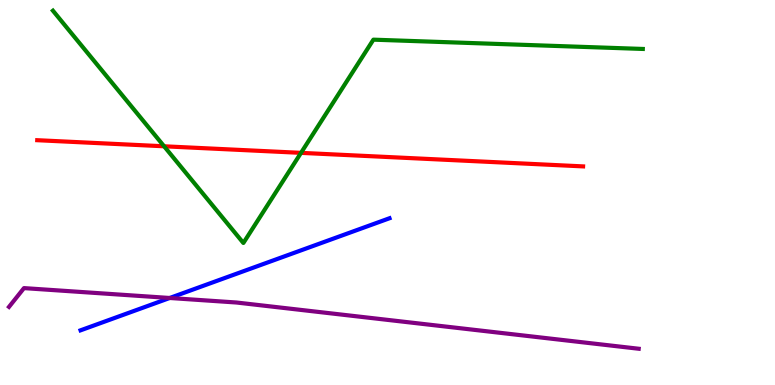[{'lines': ['blue', 'red'], 'intersections': []}, {'lines': ['green', 'red'], 'intersections': [{'x': 2.12, 'y': 6.2}, {'x': 3.88, 'y': 6.03}]}, {'lines': ['purple', 'red'], 'intersections': []}, {'lines': ['blue', 'green'], 'intersections': []}, {'lines': ['blue', 'purple'], 'intersections': [{'x': 2.19, 'y': 2.26}]}, {'lines': ['green', 'purple'], 'intersections': []}]